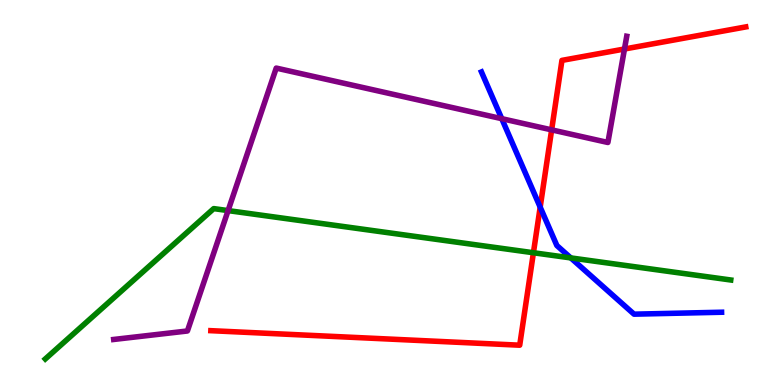[{'lines': ['blue', 'red'], 'intersections': [{'x': 6.97, 'y': 4.62}]}, {'lines': ['green', 'red'], 'intersections': [{'x': 6.88, 'y': 3.44}]}, {'lines': ['purple', 'red'], 'intersections': [{'x': 7.12, 'y': 6.63}, {'x': 8.06, 'y': 8.73}]}, {'lines': ['blue', 'green'], 'intersections': [{'x': 7.36, 'y': 3.3}]}, {'lines': ['blue', 'purple'], 'intersections': [{'x': 6.47, 'y': 6.92}]}, {'lines': ['green', 'purple'], 'intersections': [{'x': 2.94, 'y': 4.53}]}]